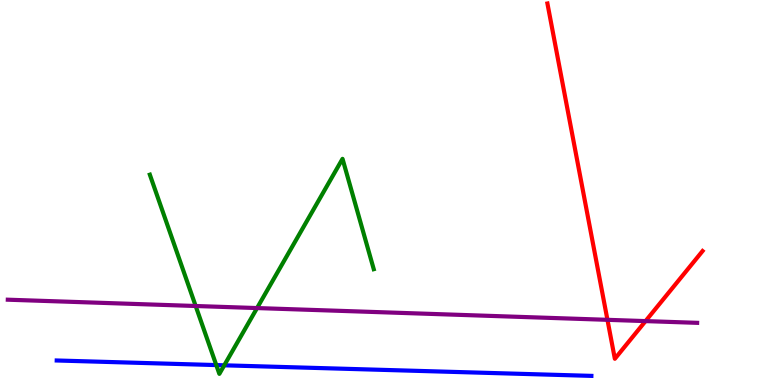[{'lines': ['blue', 'red'], 'intersections': []}, {'lines': ['green', 'red'], 'intersections': []}, {'lines': ['purple', 'red'], 'intersections': [{'x': 7.84, 'y': 1.69}, {'x': 8.33, 'y': 1.66}]}, {'lines': ['blue', 'green'], 'intersections': [{'x': 2.79, 'y': 0.517}, {'x': 2.89, 'y': 0.511}]}, {'lines': ['blue', 'purple'], 'intersections': []}, {'lines': ['green', 'purple'], 'intersections': [{'x': 2.52, 'y': 2.05}, {'x': 3.32, 'y': 2.0}]}]